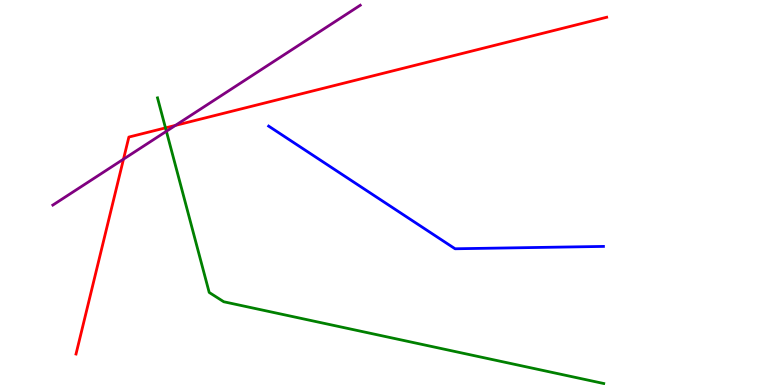[{'lines': ['blue', 'red'], 'intersections': []}, {'lines': ['green', 'red'], 'intersections': [{'x': 2.14, 'y': 6.68}]}, {'lines': ['purple', 'red'], 'intersections': [{'x': 1.59, 'y': 5.87}, {'x': 2.26, 'y': 6.74}]}, {'lines': ['blue', 'green'], 'intersections': []}, {'lines': ['blue', 'purple'], 'intersections': []}, {'lines': ['green', 'purple'], 'intersections': [{'x': 2.15, 'y': 6.59}]}]